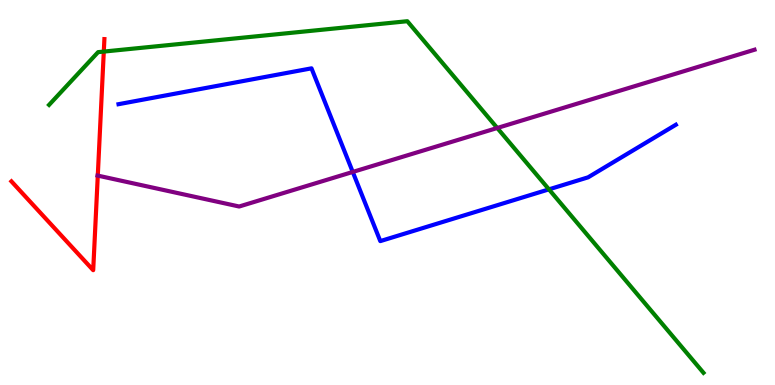[{'lines': ['blue', 'red'], 'intersections': []}, {'lines': ['green', 'red'], 'intersections': [{'x': 1.34, 'y': 8.66}]}, {'lines': ['purple', 'red'], 'intersections': [{'x': 1.26, 'y': 5.44}]}, {'lines': ['blue', 'green'], 'intersections': [{'x': 7.08, 'y': 5.08}]}, {'lines': ['blue', 'purple'], 'intersections': [{'x': 4.55, 'y': 5.53}]}, {'lines': ['green', 'purple'], 'intersections': [{'x': 6.42, 'y': 6.68}]}]